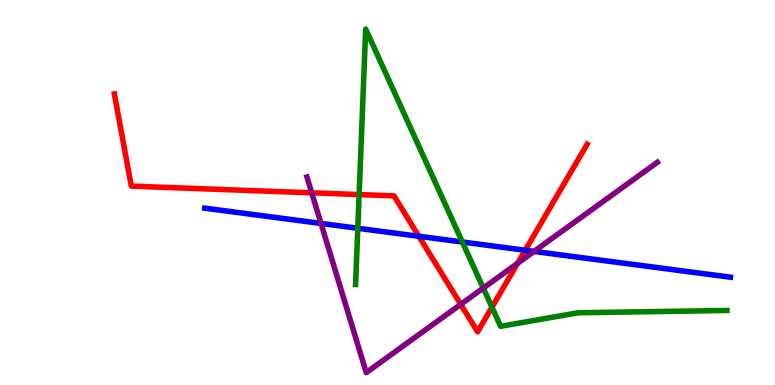[{'lines': ['blue', 'red'], 'intersections': [{'x': 5.4, 'y': 3.86}, {'x': 6.78, 'y': 3.5}]}, {'lines': ['green', 'red'], 'intersections': [{'x': 4.63, 'y': 4.95}, {'x': 6.35, 'y': 2.02}]}, {'lines': ['purple', 'red'], 'intersections': [{'x': 4.02, 'y': 4.99}, {'x': 5.94, 'y': 2.09}, {'x': 6.68, 'y': 3.16}]}, {'lines': ['blue', 'green'], 'intersections': [{'x': 4.62, 'y': 4.07}, {'x': 5.97, 'y': 3.71}]}, {'lines': ['blue', 'purple'], 'intersections': [{'x': 4.14, 'y': 4.2}, {'x': 6.89, 'y': 3.47}]}, {'lines': ['green', 'purple'], 'intersections': [{'x': 6.24, 'y': 2.52}]}]